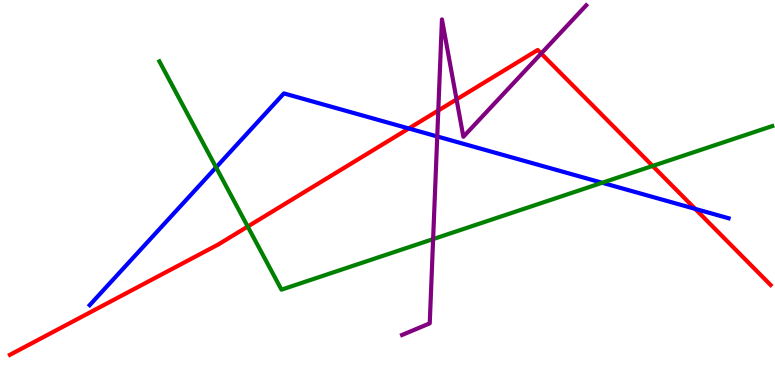[{'lines': ['blue', 'red'], 'intersections': [{'x': 5.27, 'y': 6.66}, {'x': 8.97, 'y': 4.57}]}, {'lines': ['green', 'red'], 'intersections': [{'x': 3.2, 'y': 4.12}, {'x': 8.42, 'y': 5.69}]}, {'lines': ['purple', 'red'], 'intersections': [{'x': 5.66, 'y': 7.13}, {'x': 5.89, 'y': 7.42}, {'x': 6.98, 'y': 8.61}]}, {'lines': ['blue', 'green'], 'intersections': [{'x': 2.79, 'y': 5.65}, {'x': 7.77, 'y': 5.25}]}, {'lines': ['blue', 'purple'], 'intersections': [{'x': 5.64, 'y': 6.46}]}, {'lines': ['green', 'purple'], 'intersections': [{'x': 5.59, 'y': 3.79}]}]